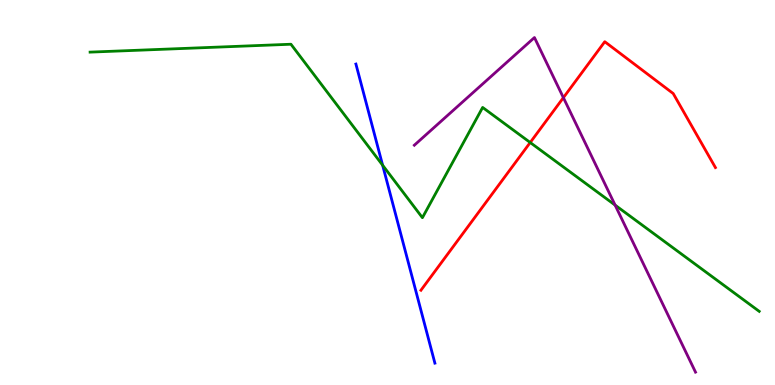[{'lines': ['blue', 'red'], 'intersections': []}, {'lines': ['green', 'red'], 'intersections': [{'x': 6.84, 'y': 6.3}]}, {'lines': ['purple', 'red'], 'intersections': [{'x': 7.27, 'y': 7.46}]}, {'lines': ['blue', 'green'], 'intersections': [{'x': 4.94, 'y': 5.71}]}, {'lines': ['blue', 'purple'], 'intersections': []}, {'lines': ['green', 'purple'], 'intersections': [{'x': 7.94, 'y': 4.67}]}]